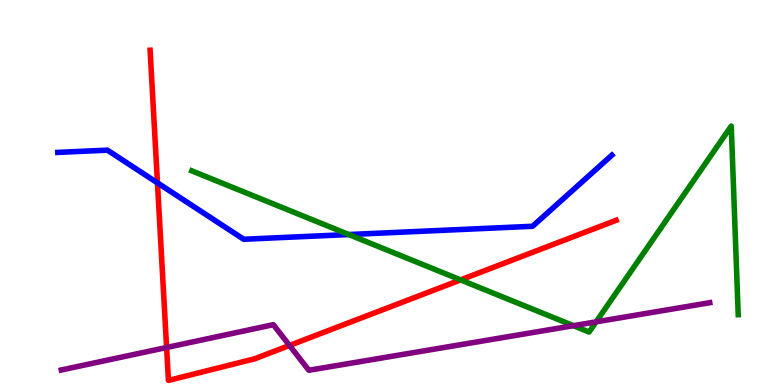[{'lines': ['blue', 'red'], 'intersections': [{'x': 2.03, 'y': 5.25}]}, {'lines': ['green', 'red'], 'intersections': [{'x': 5.94, 'y': 2.73}]}, {'lines': ['purple', 'red'], 'intersections': [{'x': 2.15, 'y': 0.974}, {'x': 3.74, 'y': 1.03}]}, {'lines': ['blue', 'green'], 'intersections': [{'x': 4.5, 'y': 3.91}]}, {'lines': ['blue', 'purple'], 'intersections': []}, {'lines': ['green', 'purple'], 'intersections': [{'x': 7.4, 'y': 1.54}, {'x': 7.69, 'y': 1.64}]}]